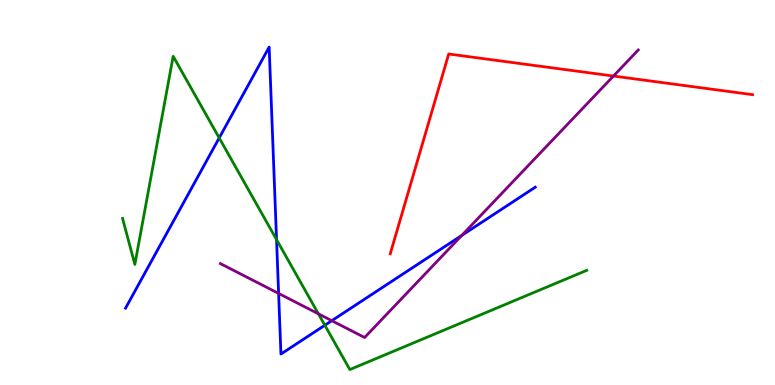[{'lines': ['blue', 'red'], 'intersections': []}, {'lines': ['green', 'red'], 'intersections': []}, {'lines': ['purple', 'red'], 'intersections': [{'x': 7.92, 'y': 8.02}]}, {'lines': ['blue', 'green'], 'intersections': [{'x': 2.83, 'y': 6.42}, {'x': 3.57, 'y': 3.78}, {'x': 4.19, 'y': 1.55}]}, {'lines': ['blue', 'purple'], 'intersections': [{'x': 3.6, 'y': 2.38}, {'x': 4.28, 'y': 1.67}, {'x': 5.96, 'y': 3.89}]}, {'lines': ['green', 'purple'], 'intersections': [{'x': 4.11, 'y': 1.85}]}]